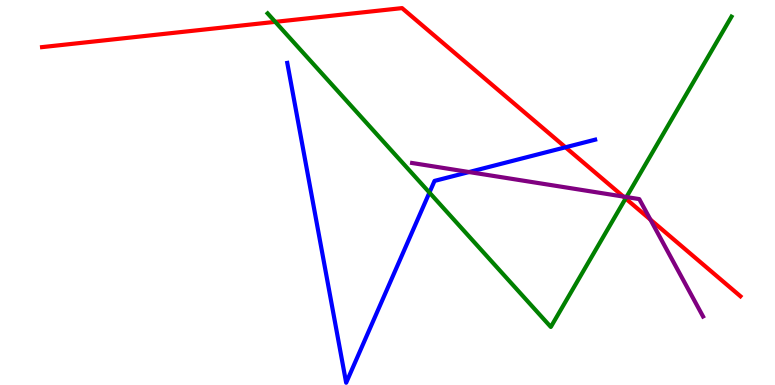[{'lines': ['blue', 'red'], 'intersections': [{'x': 7.3, 'y': 6.17}]}, {'lines': ['green', 'red'], 'intersections': [{'x': 3.55, 'y': 9.43}, {'x': 8.07, 'y': 4.84}]}, {'lines': ['purple', 'red'], 'intersections': [{'x': 8.04, 'y': 4.89}, {'x': 8.39, 'y': 4.3}]}, {'lines': ['blue', 'green'], 'intersections': [{'x': 5.54, 'y': 5.0}]}, {'lines': ['blue', 'purple'], 'intersections': [{'x': 6.05, 'y': 5.53}]}, {'lines': ['green', 'purple'], 'intersections': [{'x': 8.08, 'y': 4.88}]}]